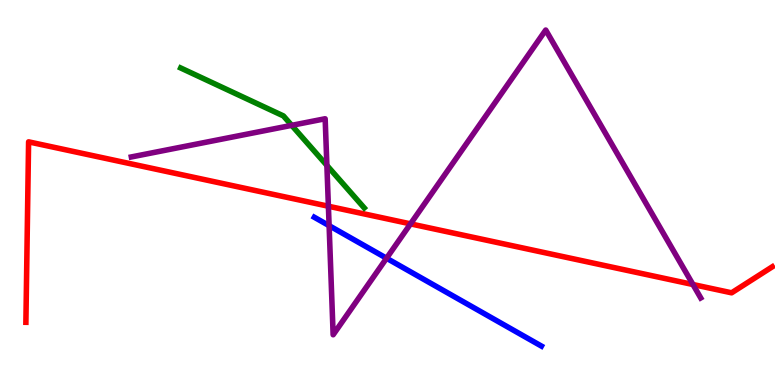[{'lines': ['blue', 'red'], 'intersections': []}, {'lines': ['green', 'red'], 'intersections': []}, {'lines': ['purple', 'red'], 'intersections': [{'x': 4.24, 'y': 4.64}, {'x': 5.3, 'y': 4.19}, {'x': 8.94, 'y': 2.61}]}, {'lines': ['blue', 'green'], 'intersections': []}, {'lines': ['blue', 'purple'], 'intersections': [{'x': 4.25, 'y': 4.14}, {'x': 4.99, 'y': 3.29}]}, {'lines': ['green', 'purple'], 'intersections': [{'x': 3.76, 'y': 6.74}, {'x': 4.22, 'y': 5.7}]}]